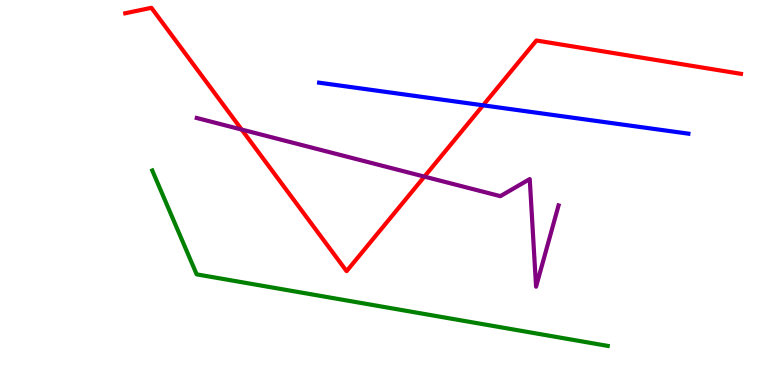[{'lines': ['blue', 'red'], 'intersections': [{'x': 6.23, 'y': 7.26}]}, {'lines': ['green', 'red'], 'intersections': []}, {'lines': ['purple', 'red'], 'intersections': [{'x': 3.12, 'y': 6.64}, {'x': 5.48, 'y': 5.41}]}, {'lines': ['blue', 'green'], 'intersections': []}, {'lines': ['blue', 'purple'], 'intersections': []}, {'lines': ['green', 'purple'], 'intersections': []}]